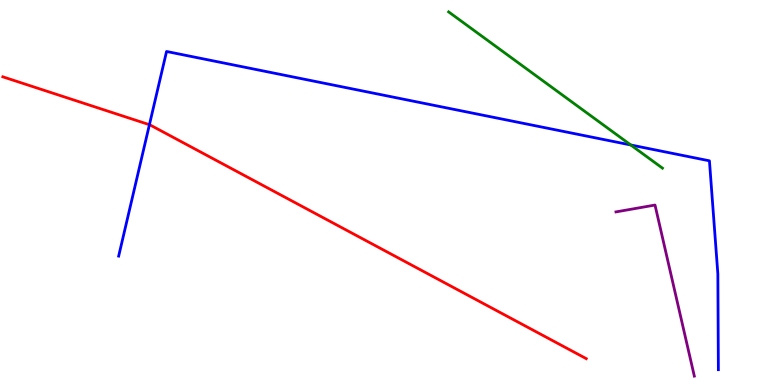[{'lines': ['blue', 'red'], 'intersections': [{'x': 1.93, 'y': 6.76}]}, {'lines': ['green', 'red'], 'intersections': []}, {'lines': ['purple', 'red'], 'intersections': []}, {'lines': ['blue', 'green'], 'intersections': [{'x': 8.14, 'y': 6.23}]}, {'lines': ['blue', 'purple'], 'intersections': []}, {'lines': ['green', 'purple'], 'intersections': []}]